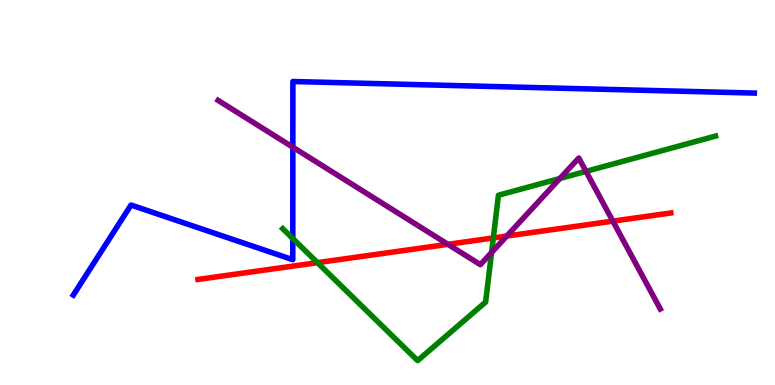[{'lines': ['blue', 'red'], 'intersections': []}, {'lines': ['green', 'red'], 'intersections': [{'x': 4.1, 'y': 3.18}, {'x': 6.37, 'y': 3.82}]}, {'lines': ['purple', 'red'], 'intersections': [{'x': 5.78, 'y': 3.65}, {'x': 6.54, 'y': 3.87}, {'x': 7.91, 'y': 4.26}]}, {'lines': ['blue', 'green'], 'intersections': [{'x': 3.78, 'y': 3.8}]}, {'lines': ['blue', 'purple'], 'intersections': [{'x': 3.78, 'y': 6.18}]}, {'lines': ['green', 'purple'], 'intersections': [{'x': 6.34, 'y': 3.44}, {'x': 7.22, 'y': 5.36}, {'x': 7.56, 'y': 5.55}]}]